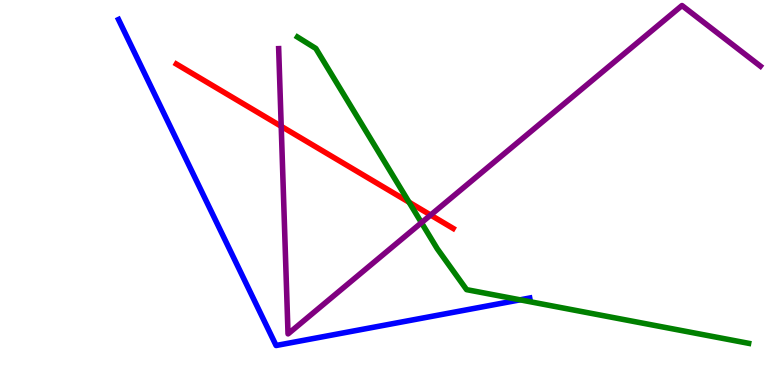[{'lines': ['blue', 'red'], 'intersections': []}, {'lines': ['green', 'red'], 'intersections': [{'x': 5.28, 'y': 4.75}]}, {'lines': ['purple', 'red'], 'intersections': [{'x': 3.63, 'y': 6.72}, {'x': 5.56, 'y': 4.41}]}, {'lines': ['blue', 'green'], 'intersections': [{'x': 6.71, 'y': 2.21}]}, {'lines': ['blue', 'purple'], 'intersections': []}, {'lines': ['green', 'purple'], 'intersections': [{'x': 5.44, 'y': 4.22}]}]